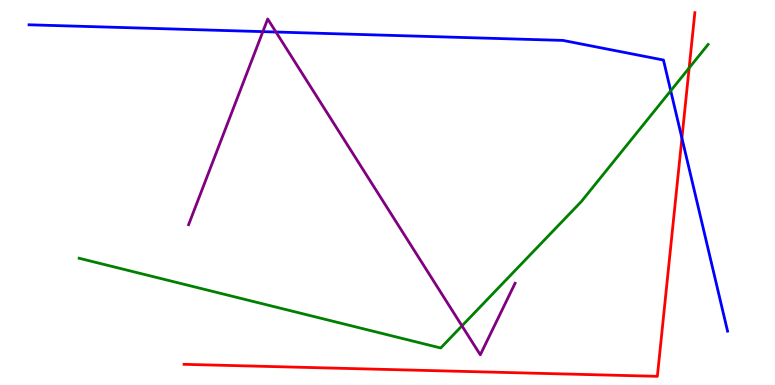[{'lines': ['blue', 'red'], 'intersections': [{'x': 8.8, 'y': 6.41}]}, {'lines': ['green', 'red'], 'intersections': [{'x': 8.89, 'y': 8.24}]}, {'lines': ['purple', 'red'], 'intersections': []}, {'lines': ['blue', 'green'], 'intersections': [{'x': 8.65, 'y': 7.64}]}, {'lines': ['blue', 'purple'], 'intersections': [{'x': 3.39, 'y': 9.18}, {'x': 3.56, 'y': 9.17}]}, {'lines': ['green', 'purple'], 'intersections': [{'x': 5.96, 'y': 1.54}]}]